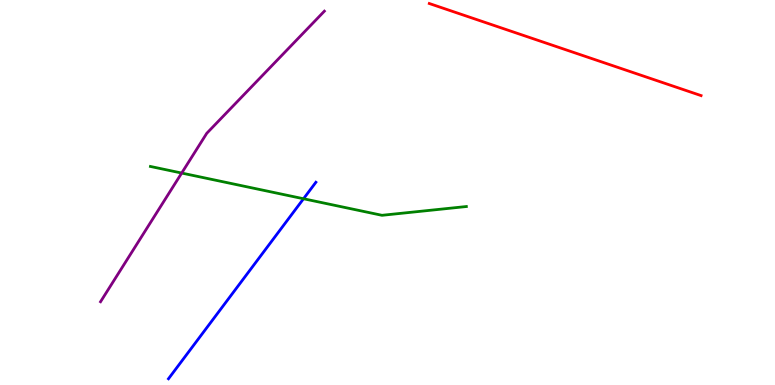[{'lines': ['blue', 'red'], 'intersections': []}, {'lines': ['green', 'red'], 'intersections': []}, {'lines': ['purple', 'red'], 'intersections': []}, {'lines': ['blue', 'green'], 'intersections': [{'x': 3.92, 'y': 4.84}]}, {'lines': ['blue', 'purple'], 'intersections': []}, {'lines': ['green', 'purple'], 'intersections': [{'x': 2.34, 'y': 5.51}]}]